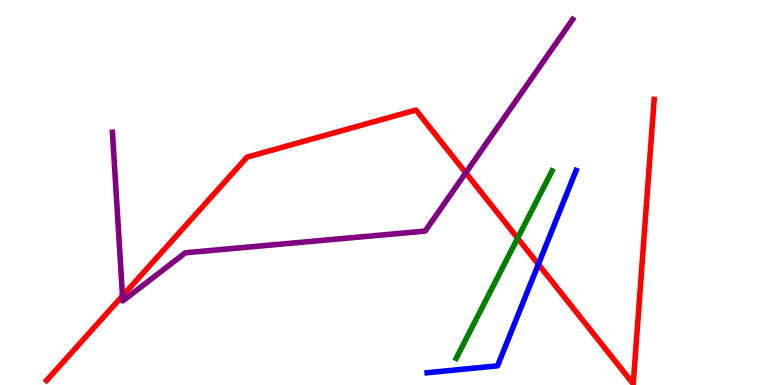[{'lines': ['blue', 'red'], 'intersections': [{'x': 6.95, 'y': 3.13}]}, {'lines': ['green', 'red'], 'intersections': [{'x': 6.68, 'y': 3.81}]}, {'lines': ['purple', 'red'], 'intersections': [{'x': 1.58, 'y': 2.31}, {'x': 6.01, 'y': 5.51}]}, {'lines': ['blue', 'green'], 'intersections': []}, {'lines': ['blue', 'purple'], 'intersections': []}, {'lines': ['green', 'purple'], 'intersections': []}]